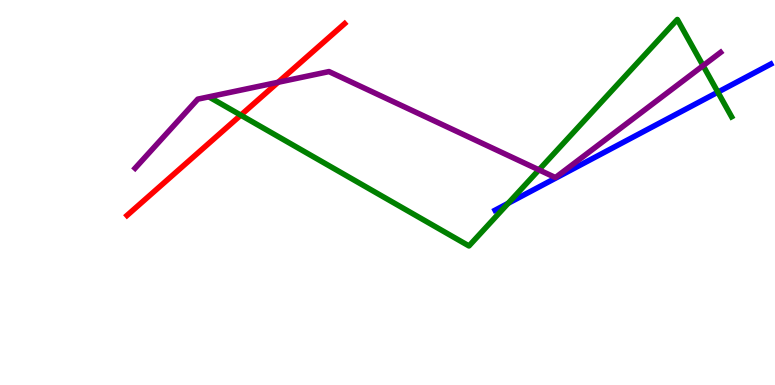[{'lines': ['blue', 'red'], 'intersections': []}, {'lines': ['green', 'red'], 'intersections': [{'x': 3.11, 'y': 7.01}]}, {'lines': ['purple', 'red'], 'intersections': [{'x': 3.59, 'y': 7.86}]}, {'lines': ['blue', 'green'], 'intersections': [{'x': 6.56, 'y': 4.72}, {'x': 9.26, 'y': 7.61}]}, {'lines': ['blue', 'purple'], 'intersections': []}, {'lines': ['green', 'purple'], 'intersections': [{'x': 6.95, 'y': 5.59}, {'x': 9.07, 'y': 8.29}]}]